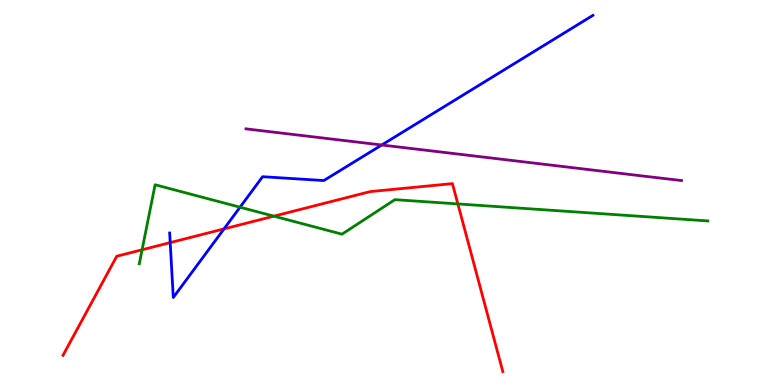[{'lines': ['blue', 'red'], 'intersections': [{'x': 2.2, 'y': 3.7}, {'x': 2.89, 'y': 4.05}]}, {'lines': ['green', 'red'], 'intersections': [{'x': 1.83, 'y': 3.51}, {'x': 3.53, 'y': 4.39}, {'x': 5.91, 'y': 4.7}]}, {'lines': ['purple', 'red'], 'intersections': []}, {'lines': ['blue', 'green'], 'intersections': [{'x': 3.1, 'y': 4.62}]}, {'lines': ['blue', 'purple'], 'intersections': [{'x': 4.93, 'y': 6.23}]}, {'lines': ['green', 'purple'], 'intersections': []}]